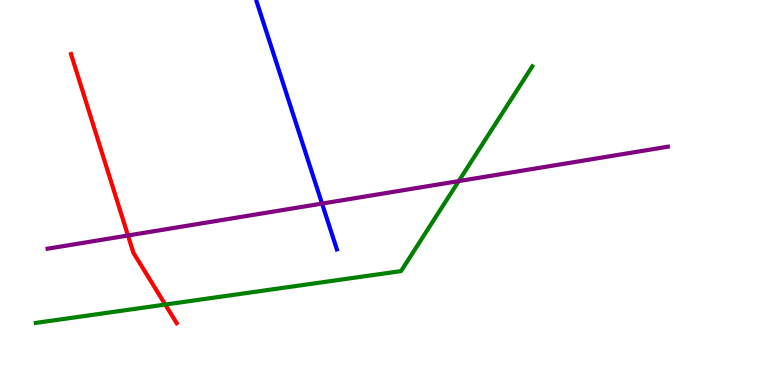[{'lines': ['blue', 'red'], 'intersections': []}, {'lines': ['green', 'red'], 'intersections': [{'x': 2.13, 'y': 2.09}]}, {'lines': ['purple', 'red'], 'intersections': [{'x': 1.65, 'y': 3.88}]}, {'lines': ['blue', 'green'], 'intersections': []}, {'lines': ['blue', 'purple'], 'intersections': [{'x': 4.16, 'y': 4.71}]}, {'lines': ['green', 'purple'], 'intersections': [{'x': 5.92, 'y': 5.3}]}]